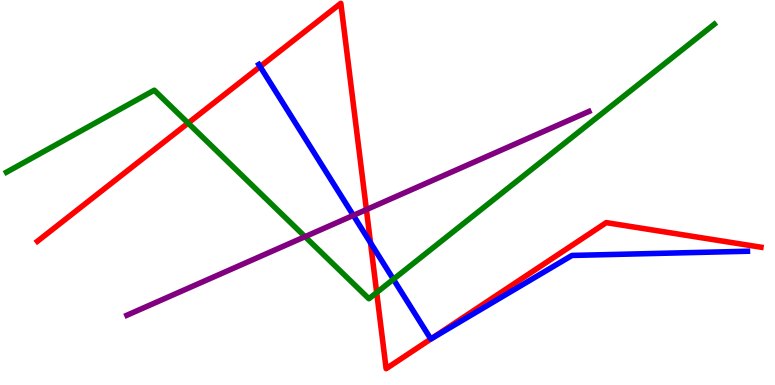[{'lines': ['blue', 'red'], 'intersections': [{'x': 3.36, 'y': 8.27}, {'x': 4.78, 'y': 3.69}, {'x': 5.57, 'y': 1.2}]}, {'lines': ['green', 'red'], 'intersections': [{'x': 2.43, 'y': 6.8}, {'x': 4.86, 'y': 2.4}]}, {'lines': ['purple', 'red'], 'intersections': [{'x': 4.73, 'y': 4.56}]}, {'lines': ['blue', 'green'], 'intersections': [{'x': 5.08, 'y': 2.75}]}, {'lines': ['blue', 'purple'], 'intersections': [{'x': 4.56, 'y': 4.41}]}, {'lines': ['green', 'purple'], 'intersections': [{'x': 3.94, 'y': 3.85}]}]